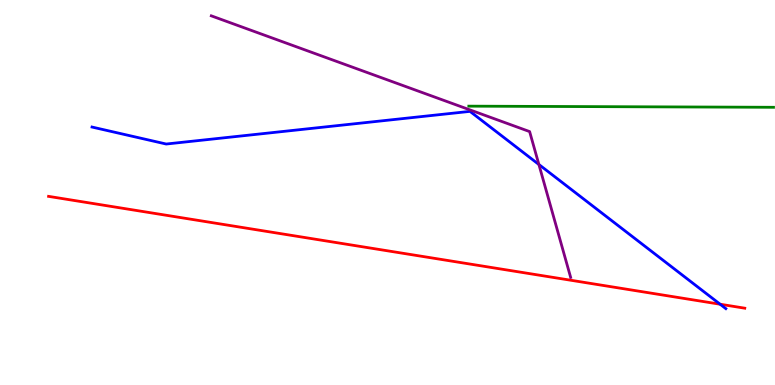[{'lines': ['blue', 'red'], 'intersections': [{'x': 9.29, 'y': 2.1}]}, {'lines': ['green', 'red'], 'intersections': []}, {'lines': ['purple', 'red'], 'intersections': []}, {'lines': ['blue', 'green'], 'intersections': []}, {'lines': ['blue', 'purple'], 'intersections': [{'x': 6.95, 'y': 5.73}]}, {'lines': ['green', 'purple'], 'intersections': []}]